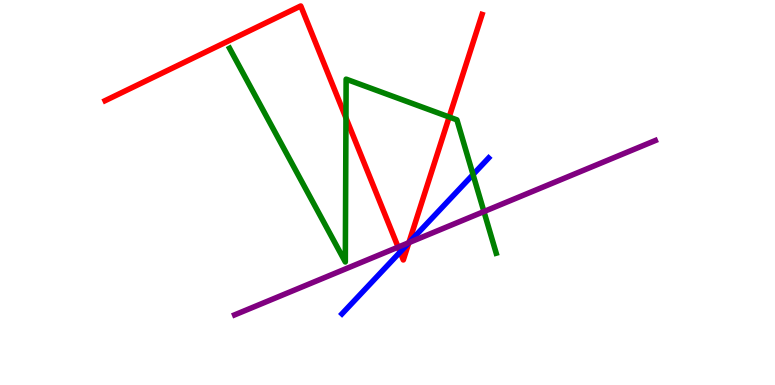[{'lines': ['blue', 'red'], 'intersections': [{'x': 5.16, 'y': 3.45}, {'x': 5.28, 'y': 3.69}]}, {'lines': ['green', 'red'], 'intersections': [{'x': 4.46, 'y': 6.94}, {'x': 5.8, 'y': 6.96}]}, {'lines': ['purple', 'red'], 'intersections': [{'x': 5.14, 'y': 3.58}, {'x': 5.28, 'y': 3.7}]}, {'lines': ['blue', 'green'], 'intersections': [{'x': 6.1, 'y': 5.47}]}, {'lines': ['blue', 'purple'], 'intersections': [{'x': 5.28, 'y': 3.7}]}, {'lines': ['green', 'purple'], 'intersections': [{'x': 6.24, 'y': 4.51}]}]